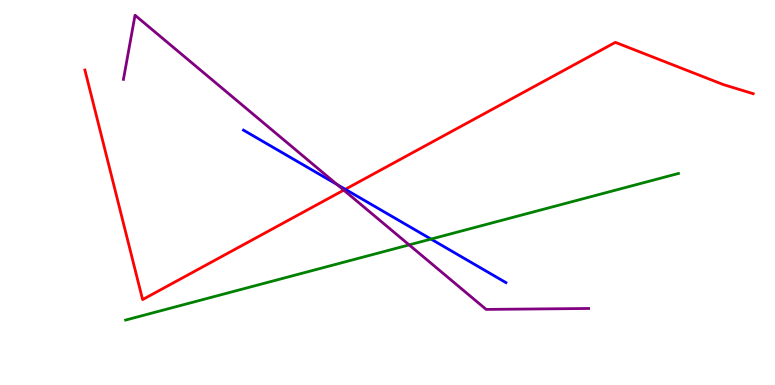[{'lines': ['blue', 'red'], 'intersections': [{'x': 4.46, 'y': 5.08}]}, {'lines': ['green', 'red'], 'intersections': []}, {'lines': ['purple', 'red'], 'intersections': [{'x': 4.44, 'y': 5.06}]}, {'lines': ['blue', 'green'], 'intersections': [{'x': 5.56, 'y': 3.79}]}, {'lines': ['blue', 'purple'], 'intersections': [{'x': 4.35, 'y': 5.21}]}, {'lines': ['green', 'purple'], 'intersections': [{'x': 5.28, 'y': 3.64}]}]